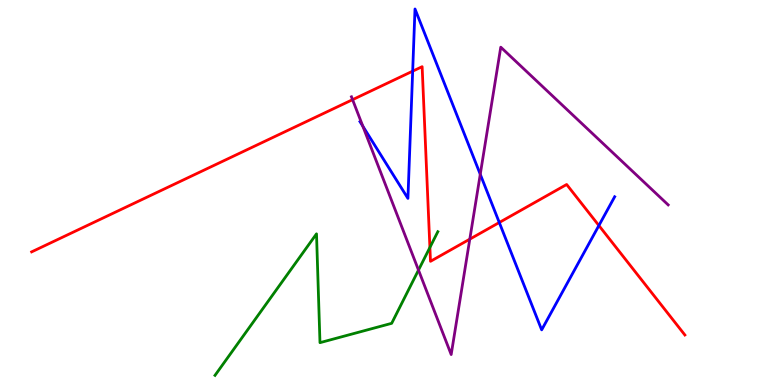[{'lines': ['blue', 'red'], 'intersections': [{'x': 5.32, 'y': 8.15}, {'x': 6.44, 'y': 4.22}, {'x': 7.73, 'y': 4.14}]}, {'lines': ['green', 'red'], 'intersections': [{'x': 5.55, 'y': 3.57}]}, {'lines': ['purple', 'red'], 'intersections': [{'x': 4.55, 'y': 7.41}, {'x': 6.06, 'y': 3.79}]}, {'lines': ['blue', 'green'], 'intersections': []}, {'lines': ['blue', 'purple'], 'intersections': [{'x': 4.68, 'y': 6.72}, {'x': 6.2, 'y': 5.47}]}, {'lines': ['green', 'purple'], 'intersections': [{'x': 5.4, 'y': 2.99}]}]